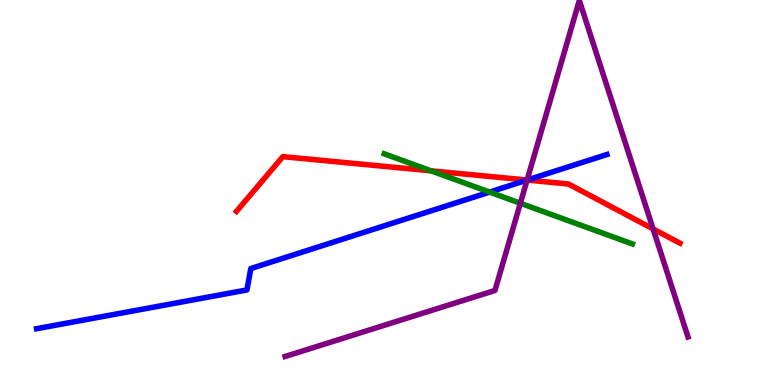[{'lines': ['blue', 'red'], 'intersections': [{'x': 6.8, 'y': 5.32}]}, {'lines': ['green', 'red'], 'intersections': [{'x': 5.56, 'y': 5.56}]}, {'lines': ['purple', 'red'], 'intersections': [{'x': 6.8, 'y': 5.32}, {'x': 8.43, 'y': 4.05}]}, {'lines': ['blue', 'green'], 'intersections': [{'x': 6.32, 'y': 5.01}]}, {'lines': ['blue', 'purple'], 'intersections': [{'x': 6.8, 'y': 5.32}]}, {'lines': ['green', 'purple'], 'intersections': [{'x': 6.71, 'y': 4.72}]}]